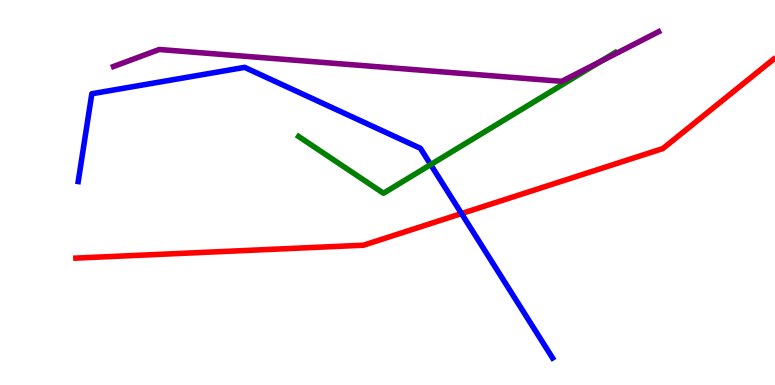[{'lines': ['blue', 'red'], 'intersections': [{'x': 5.96, 'y': 4.45}]}, {'lines': ['green', 'red'], 'intersections': []}, {'lines': ['purple', 'red'], 'intersections': []}, {'lines': ['blue', 'green'], 'intersections': [{'x': 5.56, 'y': 5.72}]}, {'lines': ['blue', 'purple'], 'intersections': []}, {'lines': ['green', 'purple'], 'intersections': [{'x': 7.75, 'y': 8.4}]}]